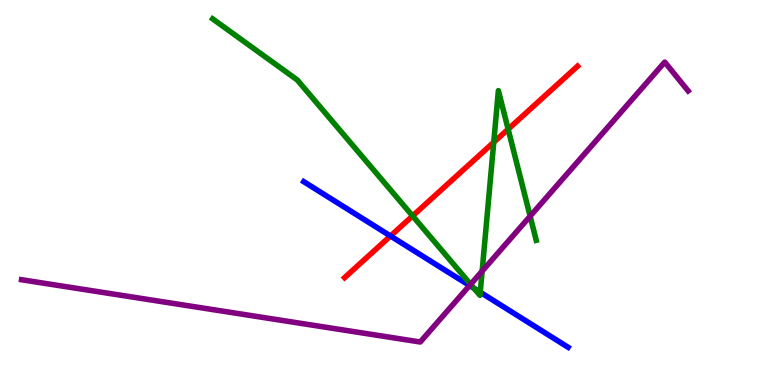[{'lines': ['blue', 'red'], 'intersections': [{'x': 5.04, 'y': 3.87}]}, {'lines': ['green', 'red'], 'intersections': [{'x': 5.32, 'y': 4.39}, {'x': 6.37, 'y': 6.3}, {'x': 6.56, 'y': 6.64}]}, {'lines': ['purple', 'red'], 'intersections': []}, {'lines': ['blue', 'green'], 'intersections': [{'x': 6.12, 'y': 2.51}, {'x': 6.2, 'y': 2.41}]}, {'lines': ['blue', 'purple'], 'intersections': [{'x': 6.06, 'y': 2.58}]}, {'lines': ['green', 'purple'], 'intersections': [{'x': 6.07, 'y': 2.62}, {'x': 6.22, 'y': 2.96}, {'x': 6.84, 'y': 4.38}]}]